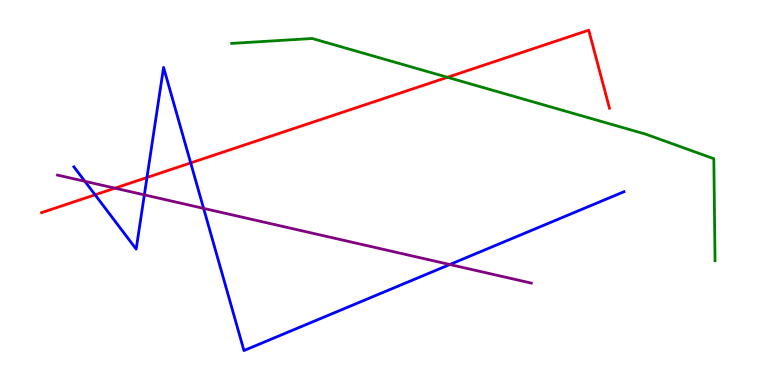[{'lines': ['blue', 'red'], 'intersections': [{'x': 1.23, 'y': 4.94}, {'x': 1.9, 'y': 5.39}, {'x': 2.46, 'y': 5.77}]}, {'lines': ['green', 'red'], 'intersections': [{'x': 5.77, 'y': 7.99}]}, {'lines': ['purple', 'red'], 'intersections': [{'x': 1.48, 'y': 5.11}]}, {'lines': ['blue', 'green'], 'intersections': []}, {'lines': ['blue', 'purple'], 'intersections': [{'x': 1.1, 'y': 5.29}, {'x': 1.86, 'y': 4.94}, {'x': 2.63, 'y': 4.59}, {'x': 5.8, 'y': 3.13}]}, {'lines': ['green', 'purple'], 'intersections': []}]